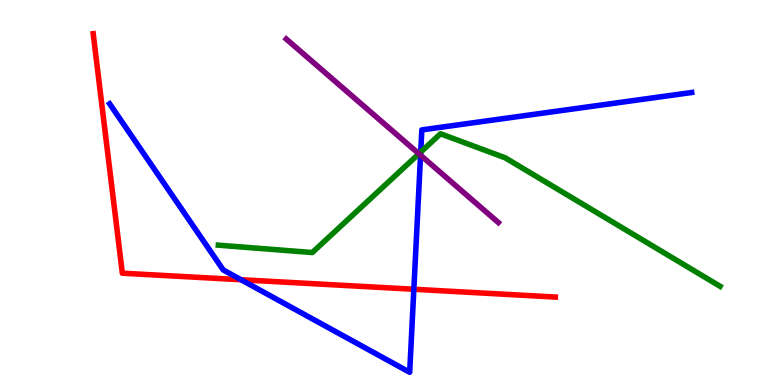[{'lines': ['blue', 'red'], 'intersections': [{'x': 3.11, 'y': 2.73}, {'x': 5.34, 'y': 2.49}]}, {'lines': ['green', 'red'], 'intersections': []}, {'lines': ['purple', 'red'], 'intersections': []}, {'lines': ['blue', 'green'], 'intersections': [{'x': 5.43, 'y': 6.05}]}, {'lines': ['blue', 'purple'], 'intersections': [{'x': 5.43, 'y': 5.97}]}, {'lines': ['green', 'purple'], 'intersections': [{'x': 5.4, 'y': 6.01}]}]